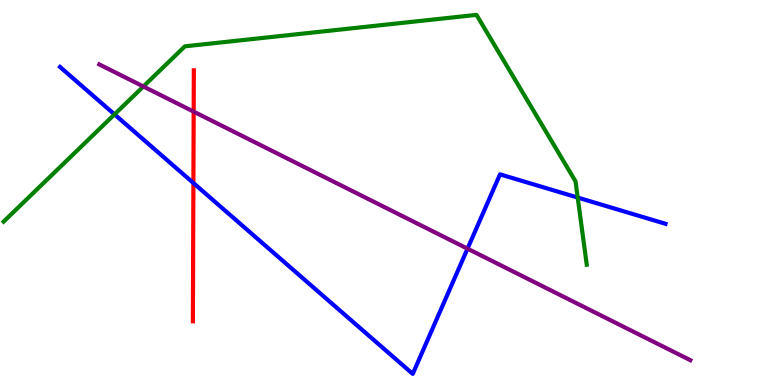[{'lines': ['blue', 'red'], 'intersections': [{'x': 2.5, 'y': 5.25}]}, {'lines': ['green', 'red'], 'intersections': []}, {'lines': ['purple', 'red'], 'intersections': [{'x': 2.5, 'y': 7.1}]}, {'lines': ['blue', 'green'], 'intersections': [{'x': 1.48, 'y': 7.03}, {'x': 7.45, 'y': 4.87}]}, {'lines': ['blue', 'purple'], 'intersections': [{'x': 6.03, 'y': 3.54}]}, {'lines': ['green', 'purple'], 'intersections': [{'x': 1.85, 'y': 7.75}]}]